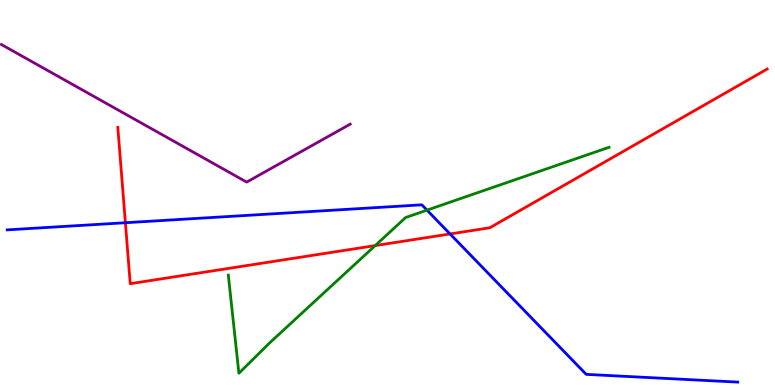[{'lines': ['blue', 'red'], 'intersections': [{'x': 1.62, 'y': 4.21}, {'x': 5.81, 'y': 3.92}]}, {'lines': ['green', 'red'], 'intersections': [{'x': 4.84, 'y': 3.62}]}, {'lines': ['purple', 'red'], 'intersections': []}, {'lines': ['blue', 'green'], 'intersections': [{'x': 5.51, 'y': 4.54}]}, {'lines': ['blue', 'purple'], 'intersections': []}, {'lines': ['green', 'purple'], 'intersections': []}]